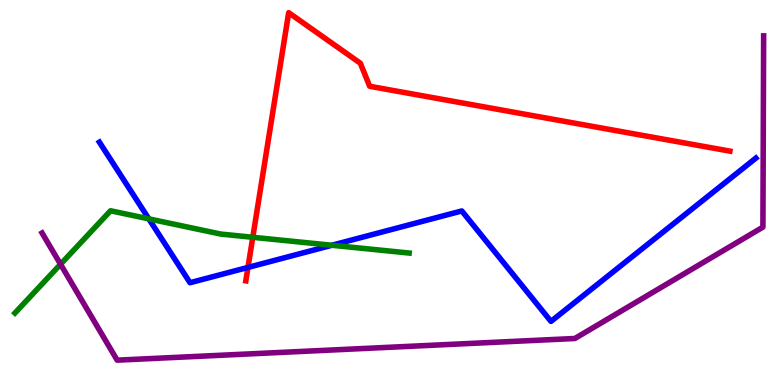[{'lines': ['blue', 'red'], 'intersections': [{'x': 3.2, 'y': 3.05}]}, {'lines': ['green', 'red'], 'intersections': [{'x': 3.26, 'y': 3.84}]}, {'lines': ['purple', 'red'], 'intersections': []}, {'lines': ['blue', 'green'], 'intersections': [{'x': 1.92, 'y': 4.32}, {'x': 4.28, 'y': 3.63}]}, {'lines': ['blue', 'purple'], 'intersections': []}, {'lines': ['green', 'purple'], 'intersections': [{'x': 0.781, 'y': 3.14}]}]